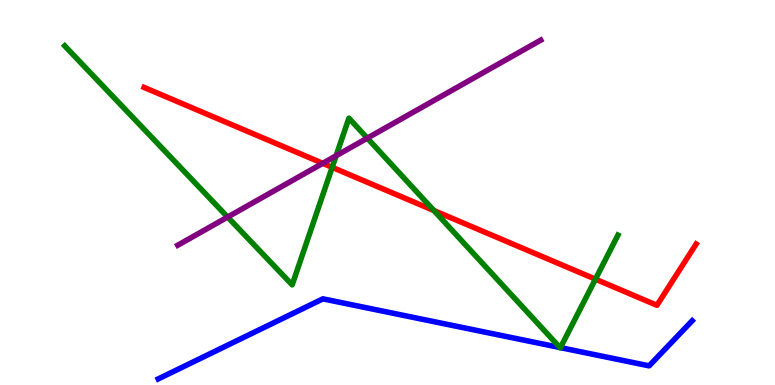[{'lines': ['blue', 'red'], 'intersections': []}, {'lines': ['green', 'red'], 'intersections': [{'x': 4.29, 'y': 5.65}, {'x': 5.6, 'y': 4.53}, {'x': 7.68, 'y': 2.75}]}, {'lines': ['purple', 'red'], 'intersections': [{'x': 4.16, 'y': 5.76}]}, {'lines': ['blue', 'green'], 'intersections': [{'x': 7.23, 'y': 0.973}, {'x': 7.23, 'y': 0.971}]}, {'lines': ['blue', 'purple'], 'intersections': []}, {'lines': ['green', 'purple'], 'intersections': [{'x': 2.94, 'y': 4.36}, {'x': 4.34, 'y': 5.95}, {'x': 4.74, 'y': 6.41}]}]